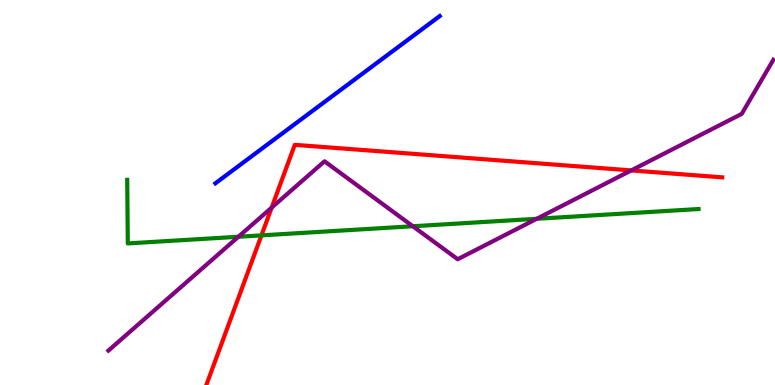[{'lines': ['blue', 'red'], 'intersections': []}, {'lines': ['green', 'red'], 'intersections': [{'x': 3.37, 'y': 3.89}]}, {'lines': ['purple', 'red'], 'intersections': [{'x': 3.51, 'y': 4.61}, {'x': 8.15, 'y': 5.57}]}, {'lines': ['blue', 'green'], 'intersections': []}, {'lines': ['blue', 'purple'], 'intersections': []}, {'lines': ['green', 'purple'], 'intersections': [{'x': 3.08, 'y': 3.85}, {'x': 5.33, 'y': 4.12}, {'x': 6.93, 'y': 4.32}]}]